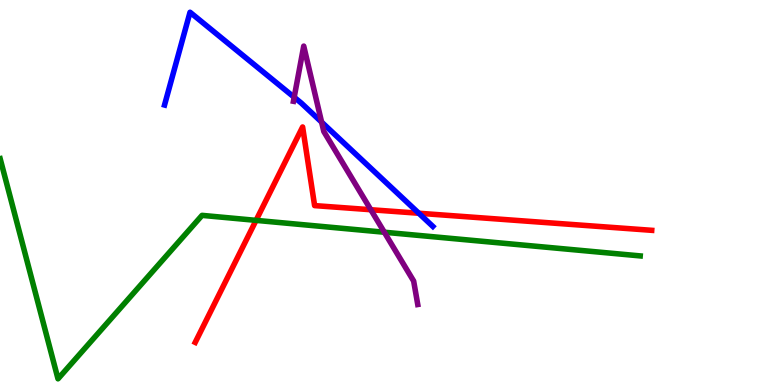[{'lines': ['blue', 'red'], 'intersections': [{'x': 5.4, 'y': 4.46}]}, {'lines': ['green', 'red'], 'intersections': [{'x': 3.3, 'y': 4.28}]}, {'lines': ['purple', 'red'], 'intersections': [{'x': 4.78, 'y': 4.55}]}, {'lines': ['blue', 'green'], 'intersections': []}, {'lines': ['blue', 'purple'], 'intersections': [{'x': 3.8, 'y': 7.47}, {'x': 4.15, 'y': 6.83}]}, {'lines': ['green', 'purple'], 'intersections': [{'x': 4.96, 'y': 3.97}]}]